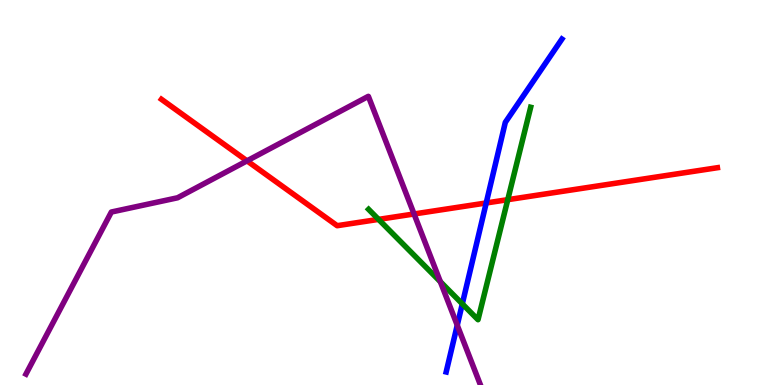[{'lines': ['blue', 'red'], 'intersections': [{'x': 6.27, 'y': 4.73}]}, {'lines': ['green', 'red'], 'intersections': [{'x': 4.88, 'y': 4.3}, {'x': 6.55, 'y': 4.81}]}, {'lines': ['purple', 'red'], 'intersections': [{'x': 3.19, 'y': 5.82}, {'x': 5.34, 'y': 4.44}]}, {'lines': ['blue', 'green'], 'intersections': [{'x': 5.97, 'y': 2.11}]}, {'lines': ['blue', 'purple'], 'intersections': [{'x': 5.9, 'y': 1.55}]}, {'lines': ['green', 'purple'], 'intersections': [{'x': 5.68, 'y': 2.68}]}]